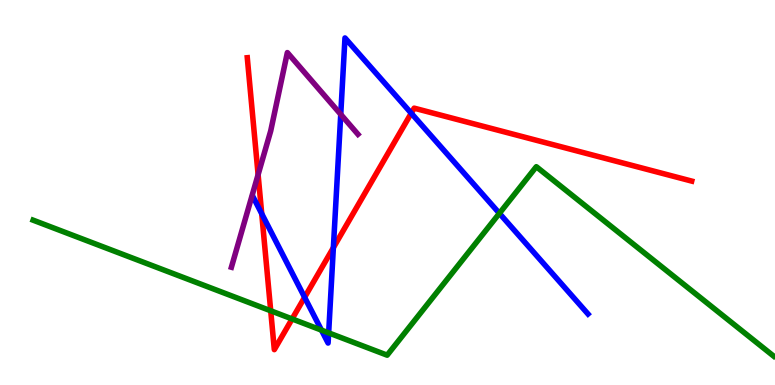[{'lines': ['blue', 'red'], 'intersections': [{'x': 3.38, 'y': 4.45}, {'x': 3.93, 'y': 2.28}, {'x': 4.3, 'y': 3.57}, {'x': 5.31, 'y': 7.06}]}, {'lines': ['green', 'red'], 'intersections': [{'x': 3.49, 'y': 1.93}, {'x': 3.77, 'y': 1.72}]}, {'lines': ['purple', 'red'], 'intersections': [{'x': 3.33, 'y': 5.46}]}, {'lines': ['blue', 'green'], 'intersections': [{'x': 4.15, 'y': 1.43}, {'x': 4.24, 'y': 1.35}, {'x': 6.44, 'y': 4.46}]}, {'lines': ['blue', 'purple'], 'intersections': [{'x': 4.4, 'y': 7.03}]}, {'lines': ['green', 'purple'], 'intersections': []}]